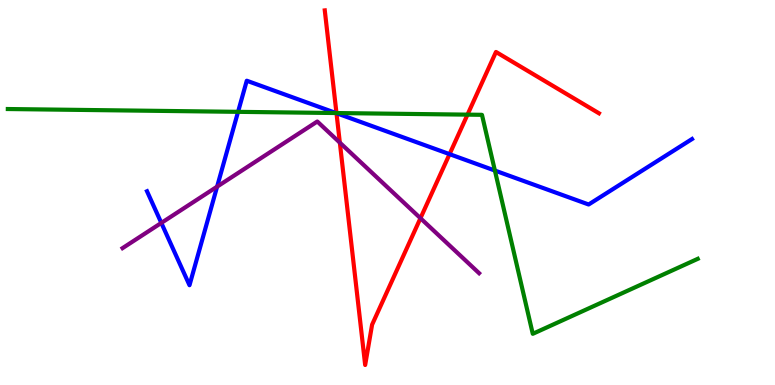[{'lines': ['blue', 'red'], 'intersections': [{'x': 4.34, 'y': 7.06}, {'x': 5.8, 'y': 6.0}]}, {'lines': ['green', 'red'], 'intersections': [{'x': 4.34, 'y': 7.06}, {'x': 6.03, 'y': 7.02}]}, {'lines': ['purple', 'red'], 'intersections': [{'x': 4.39, 'y': 6.3}, {'x': 5.43, 'y': 4.33}]}, {'lines': ['blue', 'green'], 'intersections': [{'x': 3.07, 'y': 7.1}, {'x': 4.34, 'y': 7.06}, {'x': 6.39, 'y': 5.57}]}, {'lines': ['blue', 'purple'], 'intersections': [{'x': 2.08, 'y': 4.21}, {'x': 2.8, 'y': 5.15}]}, {'lines': ['green', 'purple'], 'intersections': []}]